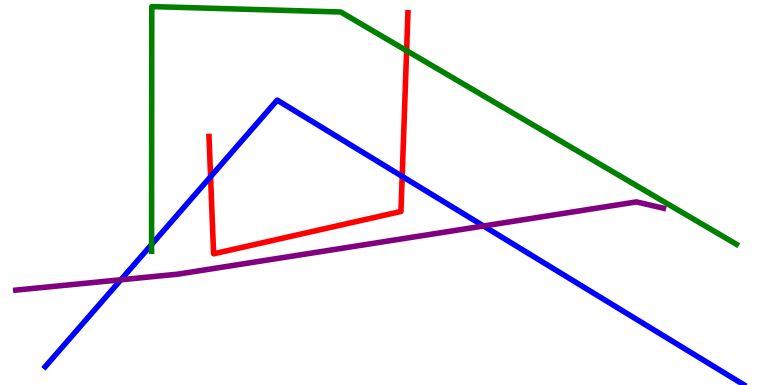[{'lines': ['blue', 'red'], 'intersections': [{'x': 2.72, 'y': 5.41}, {'x': 5.19, 'y': 5.42}]}, {'lines': ['green', 'red'], 'intersections': [{'x': 5.25, 'y': 8.68}]}, {'lines': ['purple', 'red'], 'intersections': []}, {'lines': ['blue', 'green'], 'intersections': [{'x': 1.96, 'y': 3.65}]}, {'lines': ['blue', 'purple'], 'intersections': [{'x': 1.56, 'y': 2.73}, {'x': 6.24, 'y': 4.13}]}, {'lines': ['green', 'purple'], 'intersections': []}]